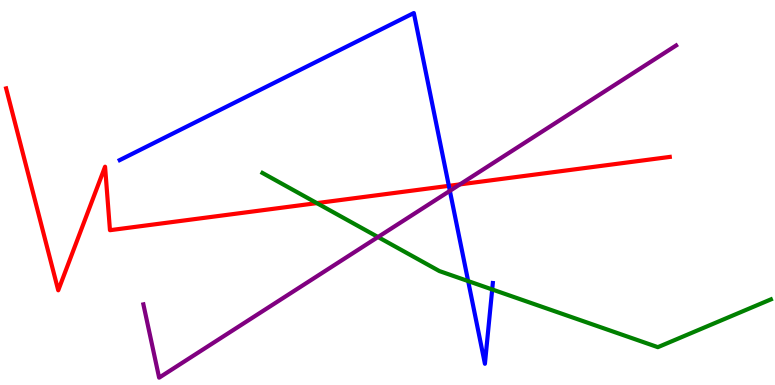[{'lines': ['blue', 'red'], 'intersections': [{'x': 5.79, 'y': 5.17}]}, {'lines': ['green', 'red'], 'intersections': [{'x': 4.09, 'y': 4.72}]}, {'lines': ['purple', 'red'], 'intersections': [{'x': 5.93, 'y': 5.21}]}, {'lines': ['blue', 'green'], 'intersections': [{'x': 6.04, 'y': 2.7}, {'x': 6.35, 'y': 2.48}]}, {'lines': ['blue', 'purple'], 'intersections': [{'x': 5.8, 'y': 5.04}]}, {'lines': ['green', 'purple'], 'intersections': [{'x': 4.88, 'y': 3.84}]}]